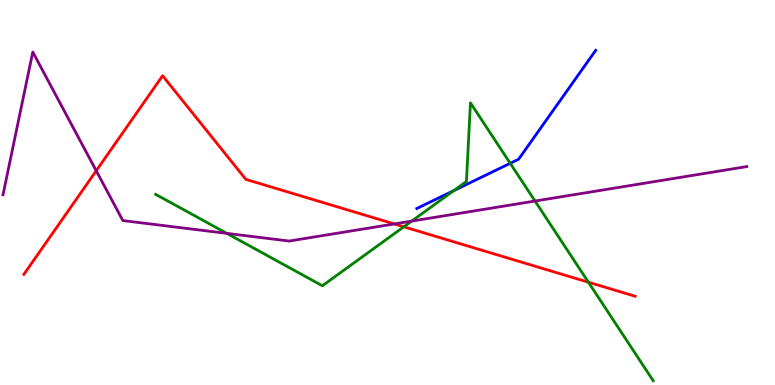[{'lines': ['blue', 'red'], 'intersections': []}, {'lines': ['green', 'red'], 'intersections': [{'x': 5.21, 'y': 4.11}, {'x': 7.59, 'y': 2.67}]}, {'lines': ['purple', 'red'], 'intersections': [{'x': 1.24, 'y': 5.56}, {'x': 5.09, 'y': 4.18}]}, {'lines': ['blue', 'green'], 'intersections': [{'x': 5.86, 'y': 5.05}, {'x': 6.58, 'y': 5.76}]}, {'lines': ['blue', 'purple'], 'intersections': []}, {'lines': ['green', 'purple'], 'intersections': [{'x': 2.93, 'y': 3.94}, {'x': 5.31, 'y': 4.26}, {'x': 6.9, 'y': 4.78}]}]